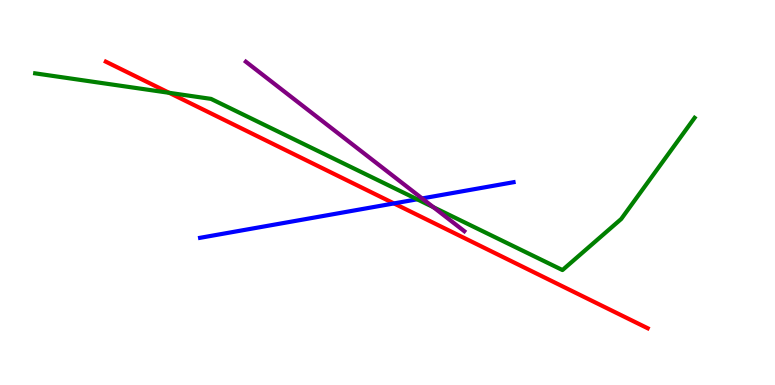[{'lines': ['blue', 'red'], 'intersections': [{'x': 5.08, 'y': 4.72}]}, {'lines': ['green', 'red'], 'intersections': [{'x': 2.18, 'y': 7.59}]}, {'lines': ['purple', 'red'], 'intersections': []}, {'lines': ['blue', 'green'], 'intersections': [{'x': 5.38, 'y': 4.82}]}, {'lines': ['blue', 'purple'], 'intersections': [{'x': 5.45, 'y': 4.85}]}, {'lines': ['green', 'purple'], 'intersections': [{'x': 5.59, 'y': 4.62}]}]